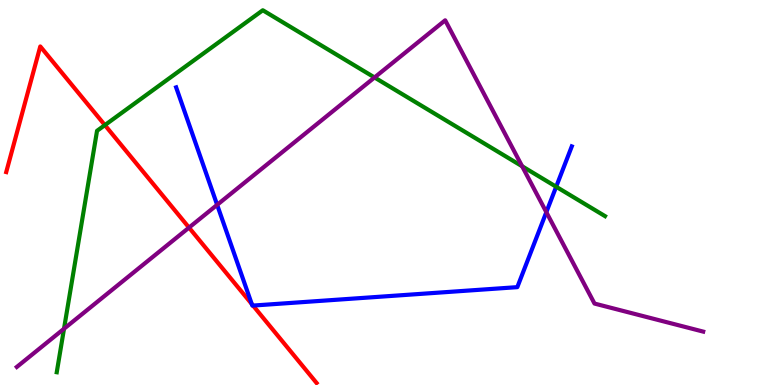[{'lines': ['blue', 'red'], 'intersections': [{'x': 3.25, 'y': 2.1}, {'x': 3.26, 'y': 2.06}]}, {'lines': ['green', 'red'], 'intersections': [{'x': 1.35, 'y': 6.75}]}, {'lines': ['purple', 'red'], 'intersections': [{'x': 2.44, 'y': 4.09}]}, {'lines': ['blue', 'green'], 'intersections': [{'x': 7.18, 'y': 5.15}]}, {'lines': ['blue', 'purple'], 'intersections': [{'x': 2.8, 'y': 4.68}, {'x': 7.05, 'y': 4.49}]}, {'lines': ['green', 'purple'], 'intersections': [{'x': 0.826, 'y': 1.46}, {'x': 4.83, 'y': 7.99}, {'x': 6.74, 'y': 5.68}]}]